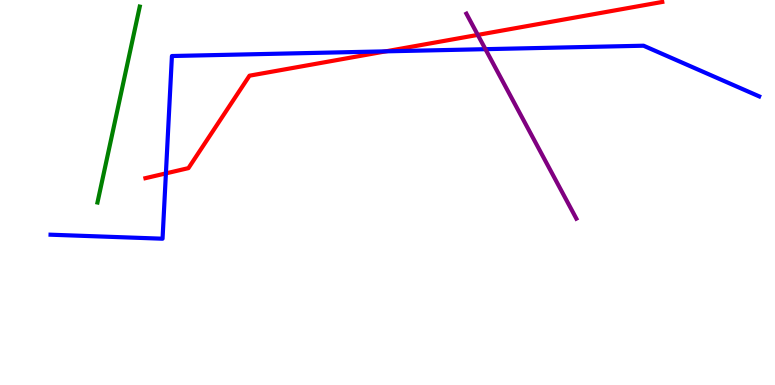[{'lines': ['blue', 'red'], 'intersections': [{'x': 2.14, 'y': 5.5}, {'x': 4.98, 'y': 8.67}]}, {'lines': ['green', 'red'], 'intersections': []}, {'lines': ['purple', 'red'], 'intersections': [{'x': 6.16, 'y': 9.09}]}, {'lines': ['blue', 'green'], 'intersections': []}, {'lines': ['blue', 'purple'], 'intersections': [{'x': 6.26, 'y': 8.72}]}, {'lines': ['green', 'purple'], 'intersections': []}]